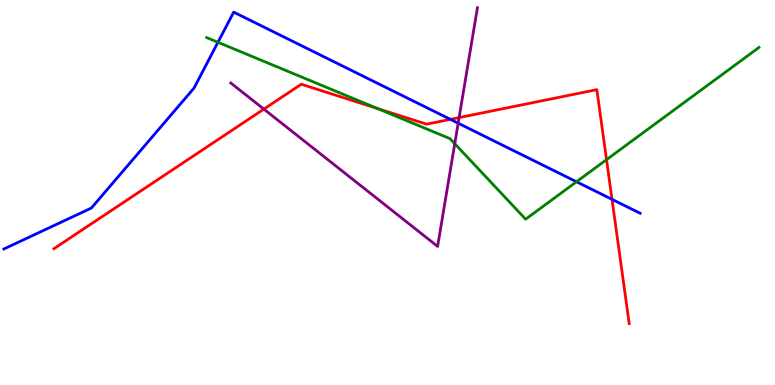[{'lines': ['blue', 'red'], 'intersections': [{'x': 5.81, 'y': 6.9}, {'x': 7.9, 'y': 4.82}]}, {'lines': ['green', 'red'], 'intersections': [{'x': 4.87, 'y': 7.18}, {'x': 7.83, 'y': 5.85}]}, {'lines': ['purple', 'red'], 'intersections': [{'x': 3.4, 'y': 7.17}, {'x': 5.92, 'y': 6.95}]}, {'lines': ['blue', 'green'], 'intersections': [{'x': 2.81, 'y': 8.9}, {'x': 7.44, 'y': 5.28}]}, {'lines': ['blue', 'purple'], 'intersections': [{'x': 5.91, 'y': 6.8}]}, {'lines': ['green', 'purple'], 'intersections': [{'x': 5.87, 'y': 6.27}]}]